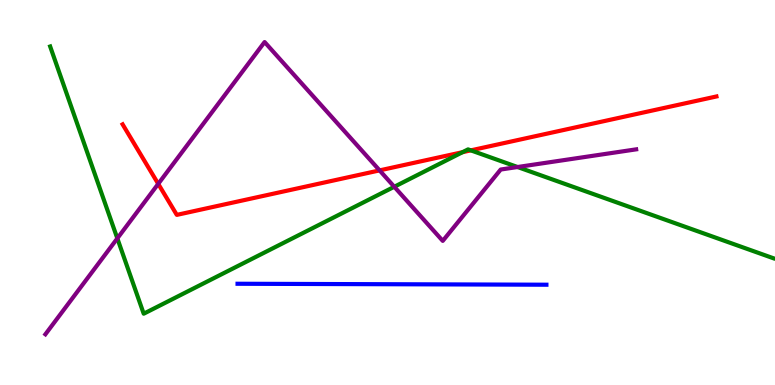[{'lines': ['blue', 'red'], 'intersections': []}, {'lines': ['green', 'red'], 'intersections': [{'x': 5.97, 'y': 6.05}, {'x': 6.08, 'y': 6.09}]}, {'lines': ['purple', 'red'], 'intersections': [{'x': 2.04, 'y': 5.22}, {'x': 4.9, 'y': 5.57}]}, {'lines': ['blue', 'green'], 'intersections': []}, {'lines': ['blue', 'purple'], 'intersections': []}, {'lines': ['green', 'purple'], 'intersections': [{'x': 1.51, 'y': 3.81}, {'x': 5.09, 'y': 5.15}, {'x': 6.68, 'y': 5.66}]}]